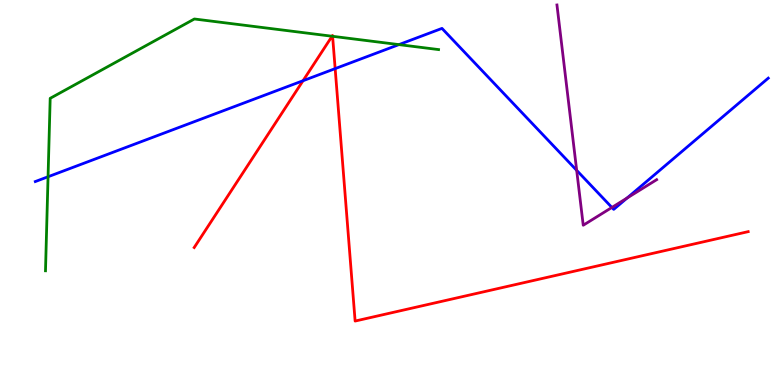[{'lines': ['blue', 'red'], 'intersections': [{'x': 3.91, 'y': 7.9}, {'x': 4.32, 'y': 8.22}]}, {'lines': ['green', 'red'], 'intersections': [{'x': 4.28, 'y': 9.06}, {'x': 4.29, 'y': 9.06}]}, {'lines': ['purple', 'red'], 'intersections': []}, {'lines': ['blue', 'green'], 'intersections': [{'x': 0.62, 'y': 5.41}, {'x': 5.15, 'y': 8.84}]}, {'lines': ['blue', 'purple'], 'intersections': [{'x': 7.44, 'y': 5.58}, {'x': 7.9, 'y': 4.61}, {'x': 8.09, 'y': 4.86}]}, {'lines': ['green', 'purple'], 'intersections': []}]